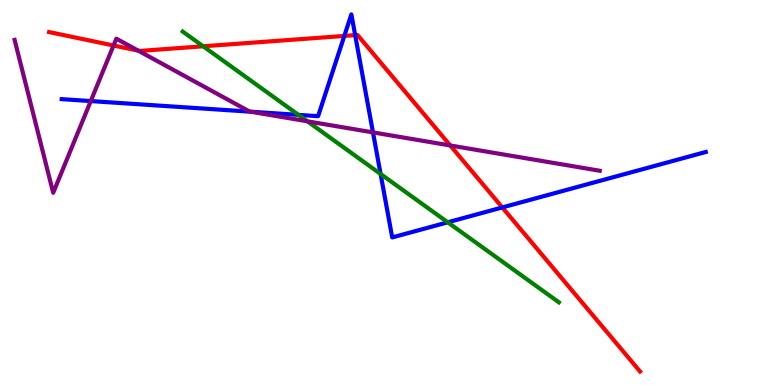[{'lines': ['blue', 'red'], 'intersections': [{'x': 4.44, 'y': 9.07}, {'x': 4.58, 'y': 9.09}, {'x': 6.48, 'y': 4.61}]}, {'lines': ['green', 'red'], 'intersections': [{'x': 2.62, 'y': 8.8}]}, {'lines': ['purple', 'red'], 'intersections': [{'x': 1.46, 'y': 8.82}, {'x': 1.78, 'y': 8.68}, {'x': 5.81, 'y': 6.22}]}, {'lines': ['blue', 'green'], 'intersections': [{'x': 3.85, 'y': 7.02}, {'x': 4.91, 'y': 5.48}, {'x': 5.78, 'y': 4.23}]}, {'lines': ['blue', 'purple'], 'intersections': [{'x': 1.17, 'y': 7.37}, {'x': 3.23, 'y': 7.1}, {'x': 4.81, 'y': 6.56}]}, {'lines': ['green', 'purple'], 'intersections': [{'x': 3.97, 'y': 6.85}]}]